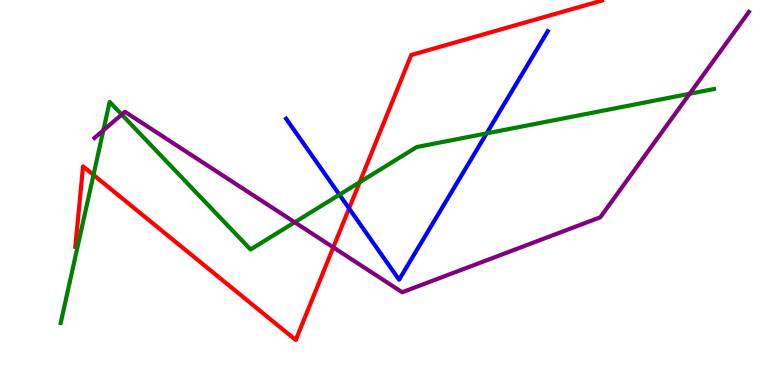[{'lines': ['blue', 'red'], 'intersections': [{'x': 4.5, 'y': 4.59}]}, {'lines': ['green', 'red'], 'intersections': [{'x': 1.21, 'y': 5.46}, {'x': 4.64, 'y': 5.27}]}, {'lines': ['purple', 'red'], 'intersections': [{'x': 4.3, 'y': 3.57}]}, {'lines': ['blue', 'green'], 'intersections': [{'x': 4.38, 'y': 4.94}, {'x': 6.28, 'y': 6.54}]}, {'lines': ['blue', 'purple'], 'intersections': []}, {'lines': ['green', 'purple'], 'intersections': [{'x': 1.33, 'y': 6.61}, {'x': 1.57, 'y': 7.02}, {'x': 3.8, 'y': 4.23}, {'x': 8.9, 'y': 7.56}]}]